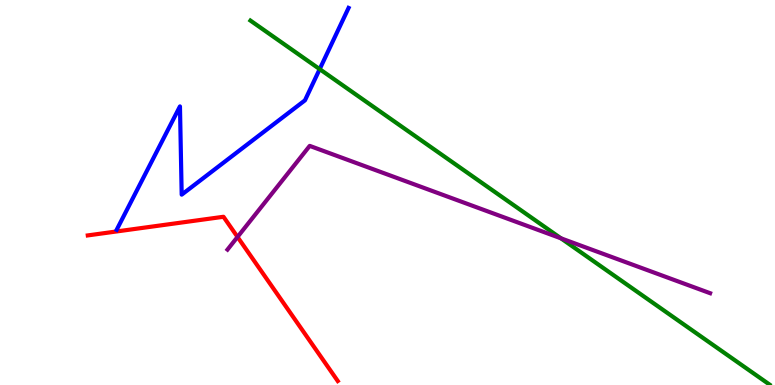[{'lines': ['blue', 'red'], 'intersections': []}, {'lines': ['green', 'red'], 'intersections': []}, {'lines': ['purple', 'red'], 'intersections': [{'x': 3.06, 'y': 3.85}]}, {'lines': ['blue', 'green'], 'intersections': [{'x': 4.12, 'y': 8.2}]}, {'lines': ['blue', 'purple'], 'intersections': []}, {'lines': ['green', 'purple'], 'intersections': [{'x': 7.24, 'y': 3.81}]}]